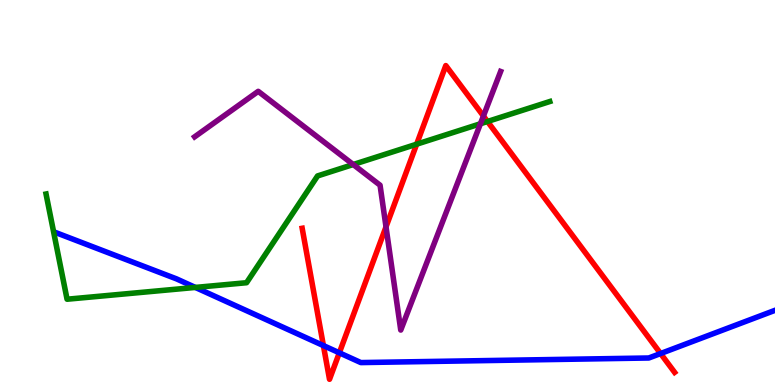[{'lines': ['blue', 'red'], 'intersections': [{'x': 4.17, 'y': 1.02}, {'x': 4.38, 'y': 0.836}, {'x': 8.52, 'y': 0.817}]}, {'lines': ['green', 'red'], 'intersections': [{'x': 5.38, 'y': 6.25}, {'x': 6.29, 'y': 6.84}]}, {'lines': ['purple', 'red'], 'intersections': [{'x': 4.98, 'y': 4.11}, {'x': 6.24, 'y': 6.99}]}, {'lines': ['blue', 'green'], 'intersections': [{'x': 2.52, 'y': 2.53}]}, {'lines': ['blue', 'purple'], 'intersections': []}, {'lines': ['green', 'purple'], 'intersections': [{'x': 4.56, 'y': 5.73}, {'x': 6.2, 'y': 6.79}]}]